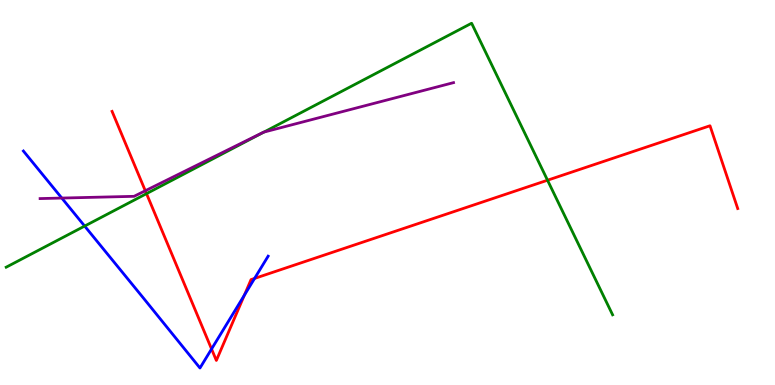[{'lines': ['blue', 'red'], 'intersections': [{'x': 2.73, 'y': 0.935}, {'x': 3.15, 'y': 2.33}, {'x': 3.28, 'y': 2.77}]}, {'lines': ['green', 'red'], 'intersections': [{'x': 1.89, 'y': 4.97}, {'x': 7.06, 'y': 5.32}]}, {'lines': ['purple', 'red'], 'intersections': [{'x': 1.87, 'y': 5.05}]}, {'lines': ['blue', 'green'], 'intersections': [{'x': 1.09, 'y': 4.13}]}, {'lines': ['blue', 'purple'], 'intersections': [{'x': 0.797, 'y': 4.86}]}, {'lines': ['green', 'purple'], 'intersections': [{'x': 3.41, 'y': 6.57}]}]